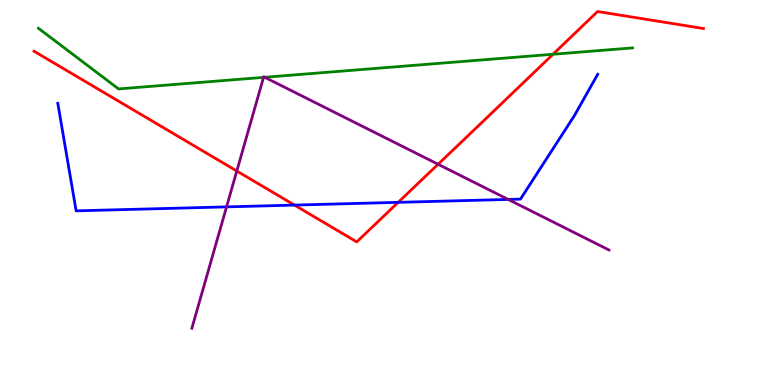[{'lines': ['blue', 'red'], 'intersections': [{'x': 3.8, 'y': 4.67}, {'x': 5.14, 'y': 4.74}]}, {'lines': ['green', 'red'], 'intersections': [{'x': 7.14, 'y': 8.59}]}, {'lines': ['purple', 'red'], 'intersections': [{'x': 3.06, 'y': 5.56}, {'x': 5.65, 'y': 5.73}]}, {'lines': ['blue', 'green'], 'intersections': []}, {'lines': ['blue', 'purple'], 'intersections': [{'x': 2.92, 'y': 4.63}, {'x': 6.56, 'y': 4.82}]}, {'lines': ['green', 'purple'], 'intersections': [{'x': 3.4, 'y': 7.99}, {'x': 3.42, 'y': 7.99}]}]